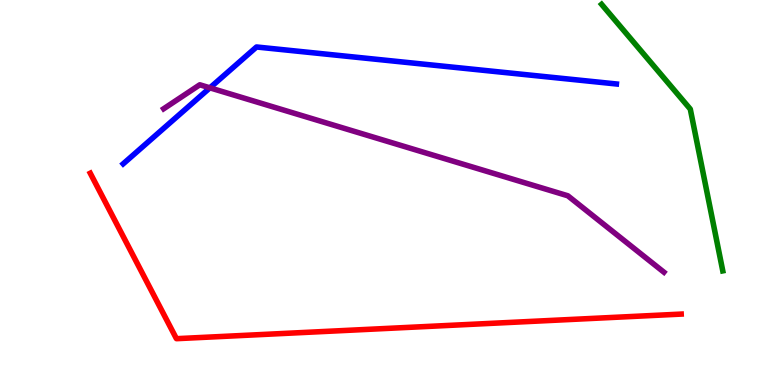[{'lines': ['blue', 'red'], 'intersections': []}, {'lines': ['green', 'red'], 'intersections': []}, {'lines': ['purple', 'red'], 'intersections': []}, {'lines': ['blue', 'green'], 'intersections': []}, {'lines': ['blue', 'purple'], 'intersections': [{'x': 2.71, 'y': 7.72}]}, {'lines': ['green', 'purple'], 'intersections': []}]